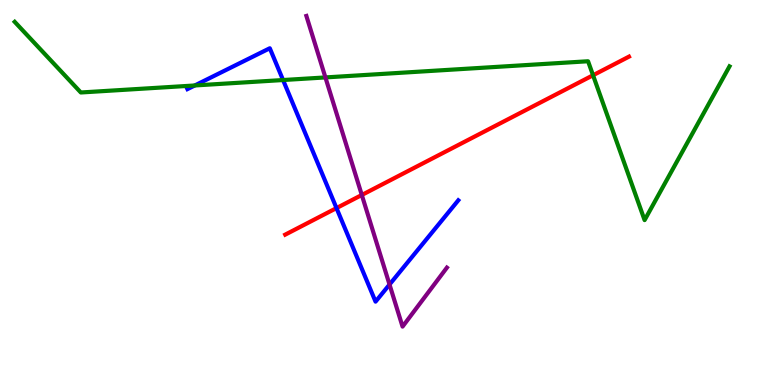[{'lines': ['blue', 'red'], 'intersections': [{'x': 4.34, 'y': 4.6}]}, {'lines': ['green', 'red'], 'intersections': [{'x': 7.65, 'y': 8.05}]}, {'lines': ['purple', 'red'], 'intersections': [{'x': 4.67, 'y': 4.94}]}, {'lines': ['blue', 'green'], 'intersections': [{'x': 2.51, 'y': 7.78}, {'x': 3.65, 'y': 7.92}]}, {'lines': ['blue', 'purple'], 'intersections': [{'x': 5.03, 'y': 2.61}]}, {'lines': ['green', 'purple'], 'intersections': [{'x': 4.2, 'y': 7.99}]}]